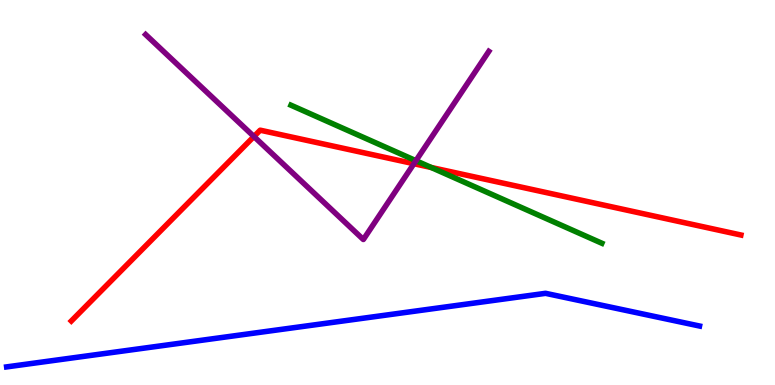[{'lines': ['blue', 'red'], 'intersections': []}, {'lines': ['green', 'red'], 'intersections': [{'x': 5.56, 'y': 5.65}]}, {'lines': ['purple', 'red'], 'intersections': [{'x': 3.28, 'y': 6.45}, {'x': 5.34, 'y': 5.75}]}, {'lines': ['blue', 'green'], 'intersections': []}, {'lines': ['blue', 'purple'], 'intersections': []}, {'lines': ['green', 'purple'], 'intersections': [{'x': 5.37, 'y': 5.83}]}]